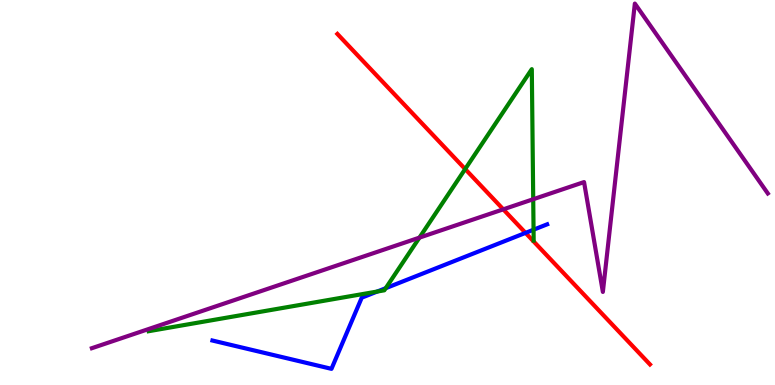[{'lines': ['blue', 'red'], 'intersections': [{'x': 6.78, 'y': 3.95}]}, {'lines': ['green', 'red'], 'intersections': [{'x': 6.0, 'y': 5.61}]}, {'lines': ['purple', 'red'], 'intersections': [{'x': 6.49, 'y': 4.56}]}, {'lines': ['blue', 'green'], 'intersections': [{'x': 4.87, 'y': 2.43}, {'x': 4.98, 'y': 2.51}, {'x': 6.88, 'y': 4.03}]}, {'lines': ['blue', 'purple'], 'intersections': []}, {'lines': ['green', 'purple'], 'intersections': [{'x': 5.41, 'y': 3.83}, {'x': 6.88, 'y': 4.83}]}]